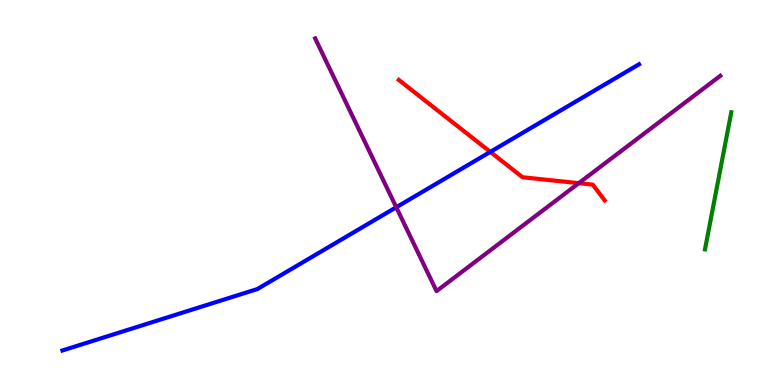[{'lines': ['blue', 'red'], 'intersections': [{'x': 6.33, 'y': 6.05}]}, {'lines': ['green', 'red'], 'intersections': []}, {'lines': ['purple', 'red'], 'intersections': [{'x': 7.47, 'y': 5.24}]}, {'lines': ['blue', 'green'], 'intersections': []}, {'lines': ['blue', 'purple'], 'intersections': [{'x': 5.11, 'y': 4.62}]}, {'lines': ['green', 'purple'], 'intersections': []}]